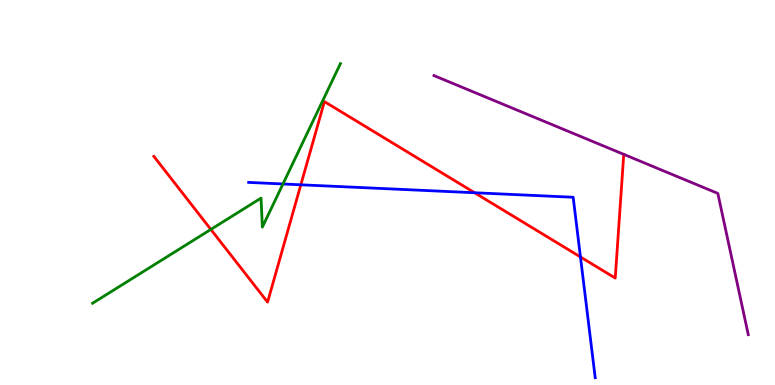[{'lines': ['blue', 'red'], 'intersections': [{'x': 3.88, 'y': 5.2}, {'x': 6.12, 'y': 4.99}, {'x': 7.49, 'y': 3.33}]}, {'lines': ['green', 'red'], 'intersections': [{'x': 2.72, 'y': 4.04}]}, {'lines': ['purple', 'red'], 'intersections': []}, {'lines': ['blue', 'green'], 'intersections': [{'x': 3.65, 'y': 5.22}]}, {'lines': ['blue', 'purple'], 'intersections': []}, {'lines': ['green', 'purple'], 'intersections': []}]